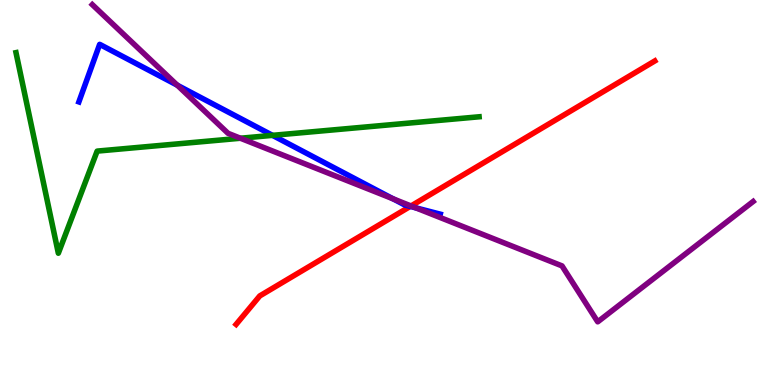[{'lines': ['blue', 'red'], 'intersections': [{'x': 5.29, 'y': 4.64}]}, {'lines': ['green', 'red'], 'intersections': []}, {'lines': ['purple', 'red'], 'intersections': [{'x': 5.3, 'y': 4.65}]}, {'lines': ['blue', 'green'], 'intersections': [{'x': 3.52, 'y': 6.48}]}, {'lines': ['blue', 'purple'], 'intersections': [{'x': 2.29, 'y': 7.79}, {'x': 5.07, 'y': 4.84}, {'x': 5.36, 'y': 4.6}]}, {'lines': ['green', 'purple'], 'intersections': [{'x': 3.1, 'y': 6.41}]}]